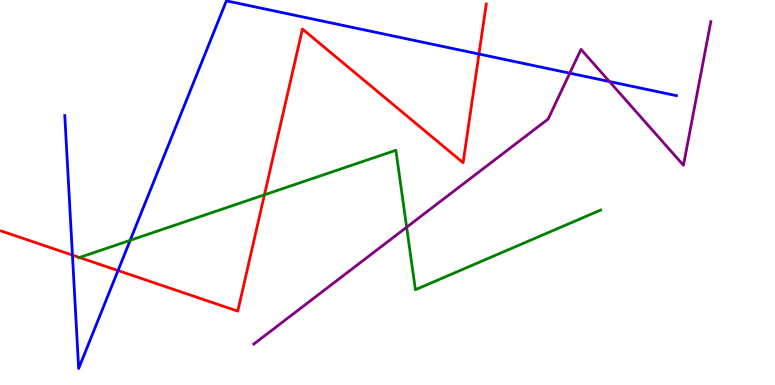[{'lines': ['blue', 'red'], 'intersections': [{'x': 0.935, 'y': 3.37}, {'x': 1.52, 'y': 2.97}, {'x': 6.18, 'y': 8.6}]}, {'lines': ['green', 'red'], 'intersections': [{'x': 1.03, 'y': 3.31}, {'x': 3.41, 'y': 4.94}]}, {'lines': ['purple', 'red'], 'intersections': []}, {'lines': ['blue', 'green'], 'intersections': [{'x': 1.68, 'y': 3.76}]}, {'lines': ['blue', 'purple'], 'intersections': [{'x': 7.35, 'y': 8.1}, {'x': 7.86, 'y': 7.88}]}, {'lines': ['green', 'purple'], 'intersections': [{'x': 5.25, 'y': 4.1}]}]